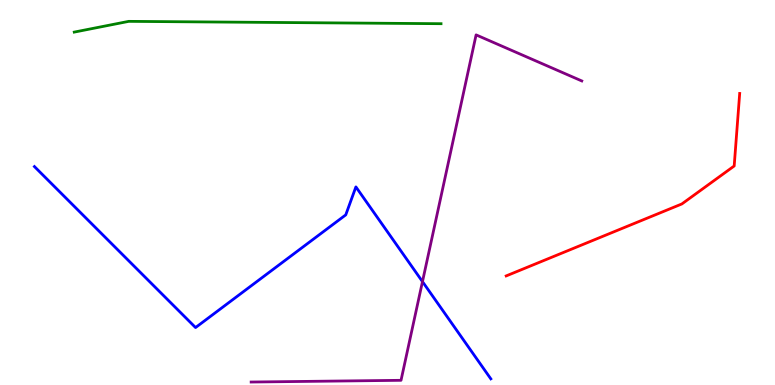[{'lines': ['blue', 'red'], 'intersections': []}, {'lines': ['green', 'red'], 'intersections': []}, {'lines': ['purple', 'red'], 'intersections': []}, {'lines': ['blue', 'green'], 'intersections': []}, {'lines': ['blue', 'purple'], 'intersections': [{'x': 5.45, 'y': 2.69}]}, {'lines': ['green', 'purple'], 'intersections': []}]